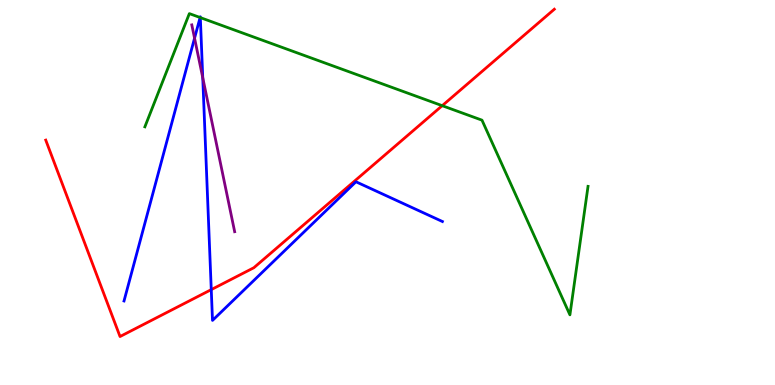[{'lines': ['blue', 'red'], 'intersections': [{'x': 2.73, 'y': 2.48}]}, {'lines': ['green', 'red'], 'intersections': [{'x': 5.71, 'y': 7.26}]}, {'lines': ['purple', 'red'], 'intersections': []}, {'lines': ['blue', 'green'], 'intersections': [{'x': 2.58, 'y': 9.55}, {'x': 2.59, 'y': 9.54}]}, {'lines': ['blue', 'purple'], 'intersections': [{'x': 2.51, 'y': 9.01}, {'x': 2.62, 'y': 7.98}]}, {'lines': ['green', 'purple'], 'intersections': []}]